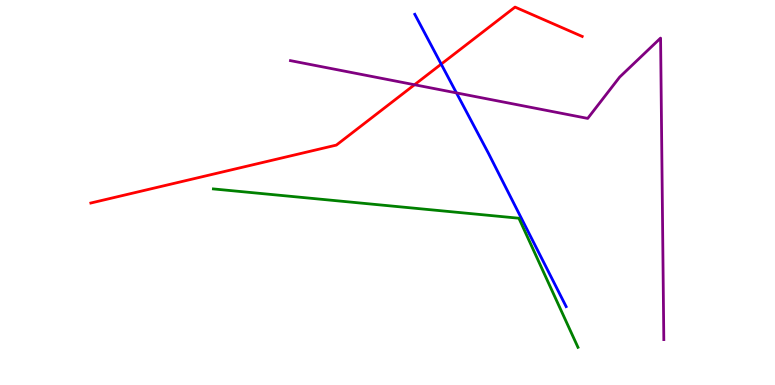[{'lines': ['blue', 'red'], 'intersections': [{'x': 5.69, 'y': 8.33}]}, {'lines': ['green', 'red'], 'intersections': []}, {'lines': ['purple', 'red'], 'intersections': [{'x': 5.35, 'y': 7.8}]}, {'lines': ['blue', 'green'], 'intersections': []}, {'lines': ['blue', 'purple'], 'intersections': [{'x': 5.89, 'y': 7.59}]}, {'lines': ['green', 'purple'], 'intersections': []}]